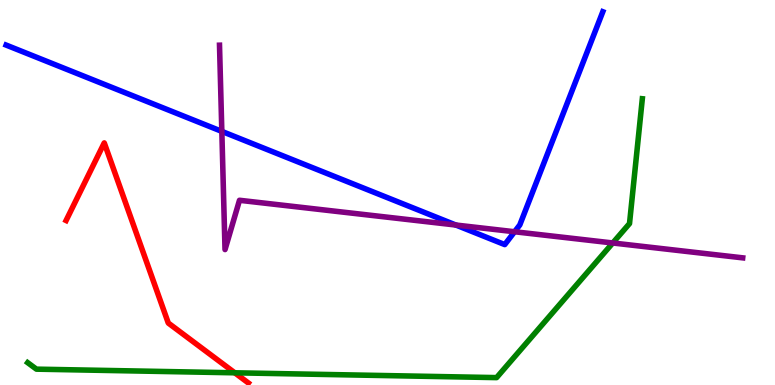[{'lines': ['blue', 'red'], 'intersections': []}, {'lines': ['green', 'red'], 'intersections': [{'x': 3.03, 'y': 0.317}]}, {'lines': ['purple', 'red'], 'intersections': []}, {'lines': ['blue', 'green'], 'intersections': []}, {'lines': ['blue', 'purple'], 'intersections': [{'x': 2.86, 'y': 6.59}, {'x': 5.88, 'y': 4.16}, {'x': 6.64, 'y': 3.98}]}, {'lines': ['green', 'purple'], 'intersections': [{'x': 7.91, 'y': 3.69}]}]